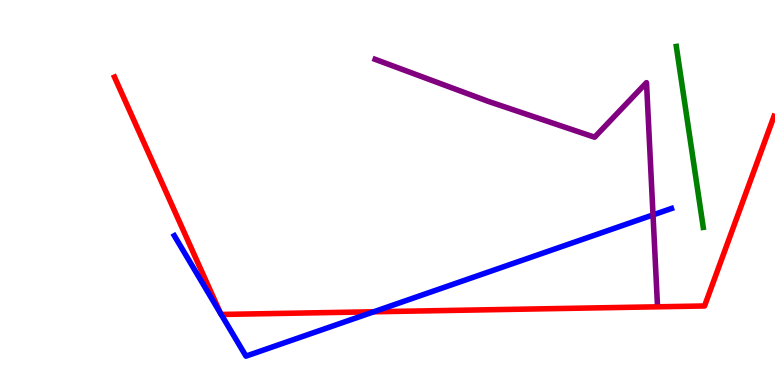[{'lines': ['blue', 'red'], 'intersections': [{'x': 2.85, 'y': 1.86}, {'x': 2.85, 'y': 1.83}, {'x': 4.82, 'y': 1.9}]}, {'lines': ['green', 'red'], 'intersections': []}, {'lines': ['purple', 'red'], 'intersections': []}, {'lines': ['blue', 'green'], 'intersections': []}, {'lines': ['blue', 'purple'], 'intersections': [{'x': 8.43, 'y': 4.42}]}, {'lines': ['green', 'purple'], 'intersections': []}]